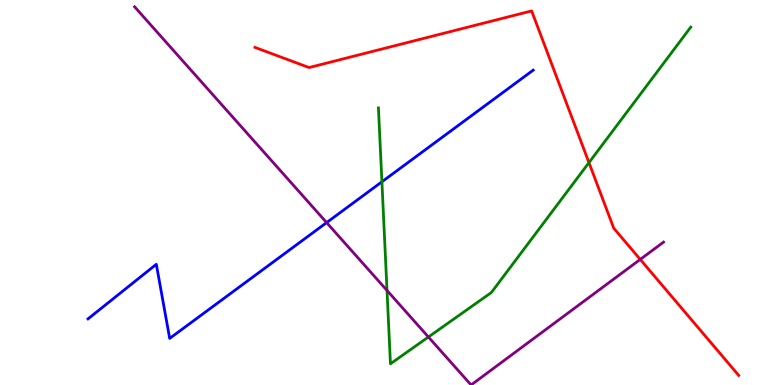[{'lines': ['blue', 'red'], 'intersections': []}, {'lines': ['green', 'red'], 'intersections': [{'x': 7.6, 'y': 5.78}]}, {'lines': ['purple', 'red'], 'intersections': [{'x': 8.26, 'y': 3.26}]}, {'lines': ['blue', 'green'], 'intersections': [{'x': 4.93, 'y': 5.28}]}, {'lines': ['blue', 'purple'], 'intersections': [{'x': 4.21, 'y': 4.22}]}, {'lines': ['green', 'purple'], 'intersections': [{'x': 4.99, 'y': 2.46}, {'x': 5.53, 'y': 1.25}]}]